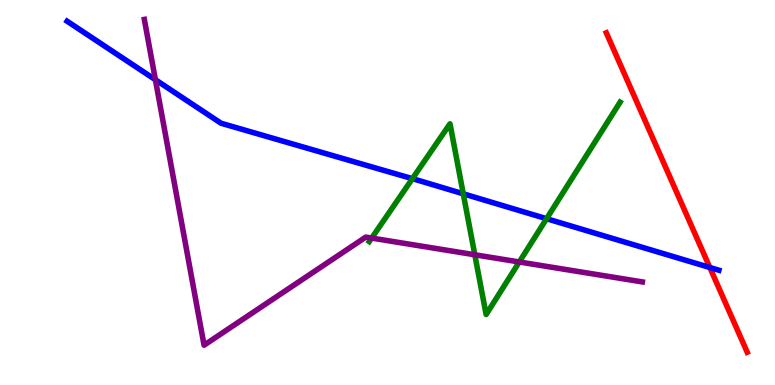[{'lines': ['blue', 'red'], 'intersections': [{'x': 9.16, 'y': 3.05}]}, {'lines': ['green', 'red'], 'intersections': []}, {'lines': ['purple', 'red'], 'intersections': []}, {'lines': ['blue', 'green'], 'intersections': [{'x': 5.32, 'y': 5.36}, {'x': 5.98, 'y': 4.97}, {'x': 7.05, 'y': 4.32}]}, {'lines': ['blue', 'purple'], 'intersections': [{'x': 2.01, 'y': 7.93}]}, {'lines': ['green', 'purple'], 'intersections': [{'x': 4.8, 'y': 3.82}, {'x': 6.13, 'y': 3.38}, {'x': 6.7, 'y': 3.2}]}]